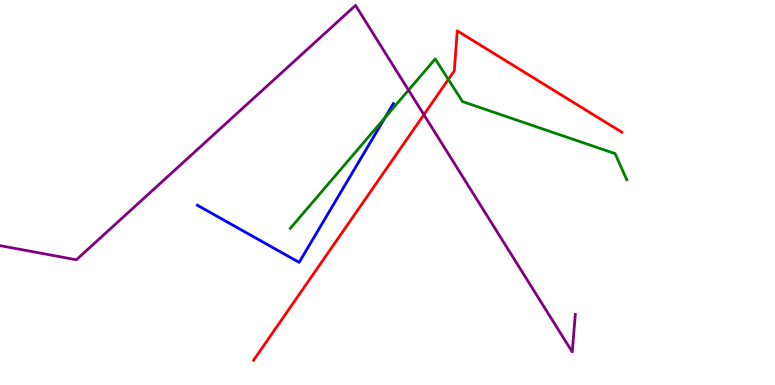[{'lines': ['blue', 'red'], 'intersections': []}, {'lines': ['green', 'red'], 'intersections': [{'x': 5.78, 'y': 7.94}]}, {'lines': ['purple', 'red'], 'intersections': [{'x': 5.47, 'y': 7.02}]}, {'lines': ['blue', 'green'], 'intersections': [{'x': 4.97, 'y': 6.95}]}, {'lines': ['blue', 'purple'], 'intersections': []}, {'lines': ['green', 'purple'], 'intersections': [{'x': 5.27, 'y': 7.66}]}]